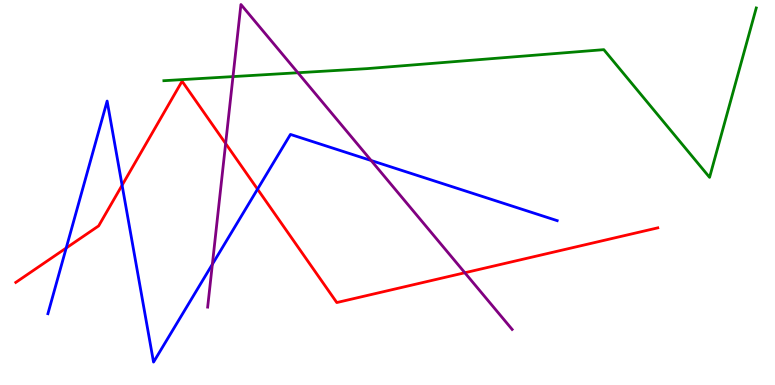[{'lines': ['blue', 'red'], 'intersections': [{'x': 0.854, 'y': 3.56}, {'x': 1.58, 'y': 5.19}, {'x': 3.32, 'y': 5.09}]}, {'lines': ['green', 'red'], 'intersections': []}, {'lines': ['purple', 'red'], 'intersections': [{'x': 2.91, 'y': 6.27}, {'x': 6.0, 'y': 2.92}]}, {'lines': ['blue', 'green'], 'intersections': []}, {'lines': ['blue', 'purple'], 'intersections': [{'x': 2.74, 'y': 3.14}, {'x': 4.79, 'y': 5.83}]}, {'lines': ['green', 'purple'], 'intersections': [{'x': 3.01, 'y': 8.01}, {'x': 3.84, 'y': 8.11}]}]